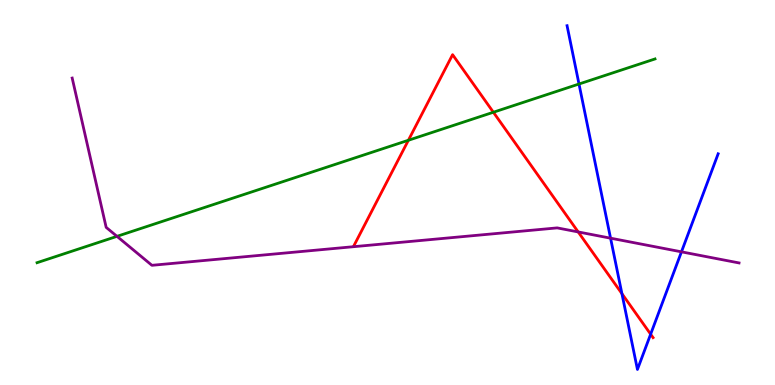[{'lines': ['blue', 'red'], 'intersections': [{'x': 8.02, 'y': 2.37}, {'x': 8.4, 'y': 1.32}]}, {'lines': ['green', 'red'], 'intersections': [{'x': 5.27, 'y': 6.36}, {'x': 6.37, 'y': 7.08}]}, {'lines': ['purple', 'red'], 'intersections': [{'x': 7.46, 'y': 3.98}]}, {'lines': ['blue', 'green'], 'intersections': [{'x': 7.47, 'y': 7.82}]}, {'lines': ['blue', 'purple'], 'intersections': [{'x': 7.88, 'y': 3.81}, {'x': 8.79, 'y': 3.46}]}, {'lines': ['green', 'purple'], 'intersections': [{'x': 1.51, 'y': 3.86}]}]